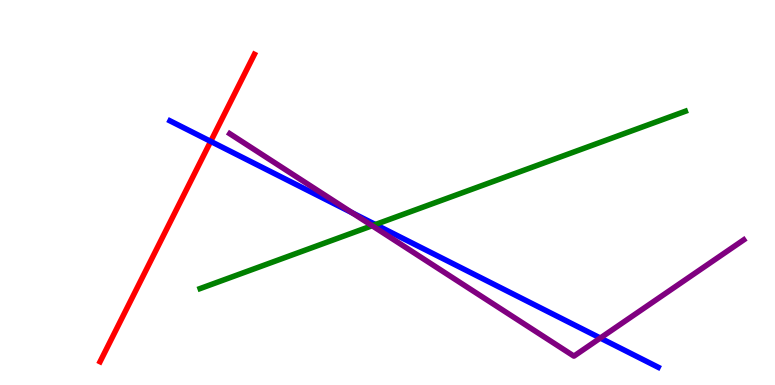[{'lines': ['blue', 'red'], 'intersections': [{'x': 2.72, 'y': 6.33}]}, {'lines': ['green', 'red'], 'intersections': []}, {'lines': ['purple', 'red'], 'intersections': []}, {'lines': ['blue', 'green'], 'intersections': [{'x': 4.84, 'y': 4.17}]}, {'lines': ['blue', 'purple'], 'intersections': [{'x': 4.54, 'y': 4.47}, {'x': 7.75, 'y': 1.22}]}, {'lines': ['green', 'purple'], 'intersections': [{'x': 4.8, 'y': 4.14}]}]